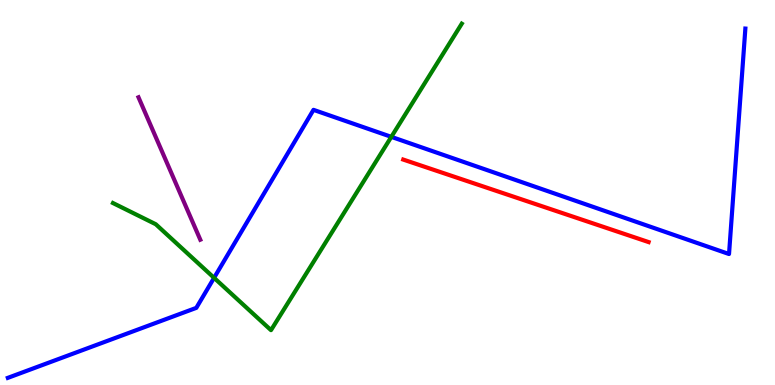[{'lines': ['blue', 'red'], 'intersections': []}, {'lines': ['green', 'red'], 'intersections': []}, {'lines': ['purple', 'red'], 'intersections': []}, {'lines': ['blue', 'green'], 'intersections': [{'x': 2.76, 'y': 2.78}, {'x': 5.05, 'y': 6.45}]}, {'lines': ['blue', 'purple'], 'intersections': []}, {'lines': ['green', 'purple'], 'intersections': []}]